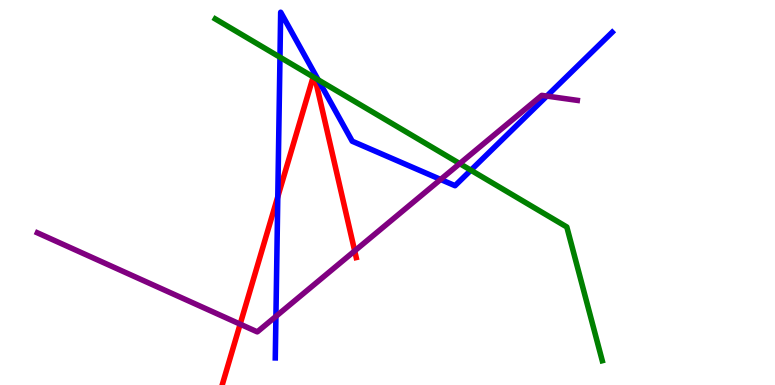[{'lines': ['blue', 'red'], 'intersections': [{'x': 3.58, 'y': 4.89}]}, {'lines': ['green', 'red'], 'intersections': [{'x': 4.04, 'y': 8.0}, {'x': 4.06, 'y': 7.98}]}, {'lines': ['purple', 'red'], 'intersections': [{'x': 3.1, 'y': 1.58}, {'x': 4.58, 'y': 3.48}]}, {'lines': ['blue', 'green'], 'intersections': [{'x': 3.61, 'y': 8.51}, {'x': 4.11, 'y': 7.93}, {'x': 6.08, 'y': 5.58}]}, {'lines': ['blue', 'purple'], 'intersections': [{'x': 3.56, 'y': 1.78}, {'x': 5.69, 'y': 5.34}, {'x': 7.06, 'y': 7.5}]}, {'lines': ['green', 'purple'], 'intersections': [{'x': 5.93, 'y': 5.75}]}]